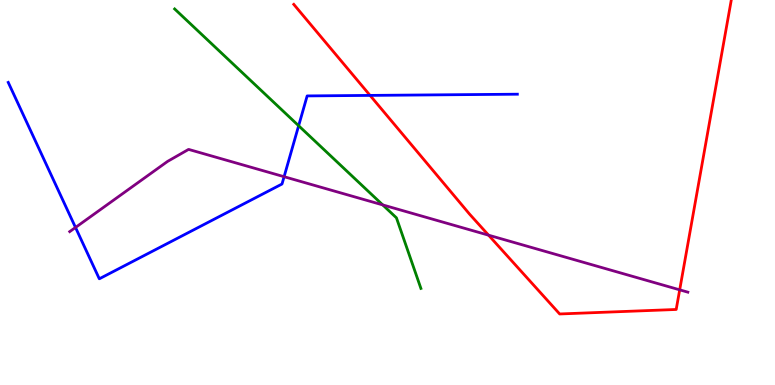[{'lines': ['blue', 'red'], 'intersections': [{'x': 4.77, 'y': 7.52}]}, {'lines': ['green', 'red'], 'intersections': []}, {'lines': ['purple', 'red'], 'intersections': [{'x': 6.3, 'y': 3.89}, {'x': 8.77, 'y': 2.47}]}, {'lines': ['blue', 'green'], 'intersections': [{'x': 3.85, 'y': 6.73}]}, {'lines': ['blue', 'purple'], 'intersections': [{'x': 0.974, 'y': 4.09}, {'x': 3.67, 'y': 5.41}]}, {'lines': ['green', 'purple'], 'intersections': [{'x': 4.94, 'y': 4.68}]}]